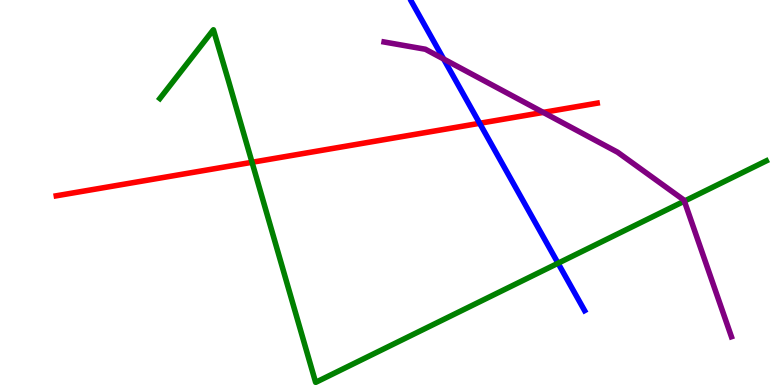[{'lines': ['blue', 'red'], 'intersections': [{'x': 6.19, 'y': 6.8}]}, {'lines': ['green', 'red'], 'intersections': [{'x': 3.25, 'y': 5.78}]}, {'lines': ['purple', 'red'], 'intersections': [{'x': 7.01, 'y': 7.08}]}, {'lines': ['blue', 'green'], 'intersections': [{'x': 7.2, 'y': 3.16}]}, {'lines': ['blue', 'purple'], 'intersections': [{'x': 5.72, 'y': 8.47}]}, {'lines': ['green', 'purple'], 'intersections': [{'x': 8.83, 'y': 4.78}]}]